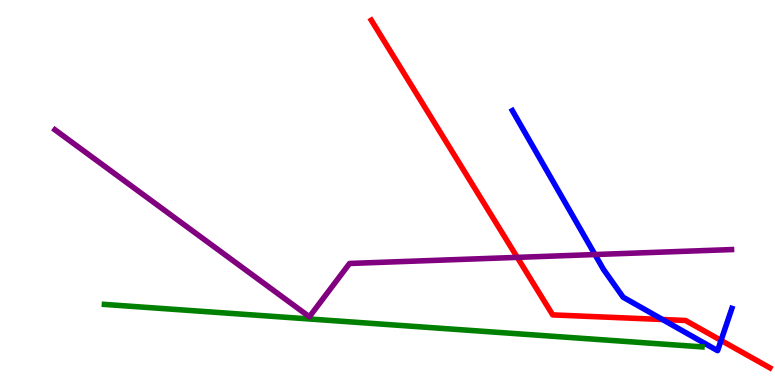[{'lines': ['blue', 'red'], 'intersections': [{'x': 8.55, 'y': 1.7}, {'x': 9.3, 'y': 1.16}]}, {'lines': ['green', 'red'], 'intersections': []}, {'lines': ['purple', 'red'], 'intersections': [{'x': 6.67, 'y': 3.32}]}, {'lines': ['blue', 'green'], 'intersections': []}, {'lines': ['blue', 'purple'], 'intersections': [{'x': 7.68, 'y': 3.39}]}, {'lines': ['green', 'purple'], 'intersections': []}]